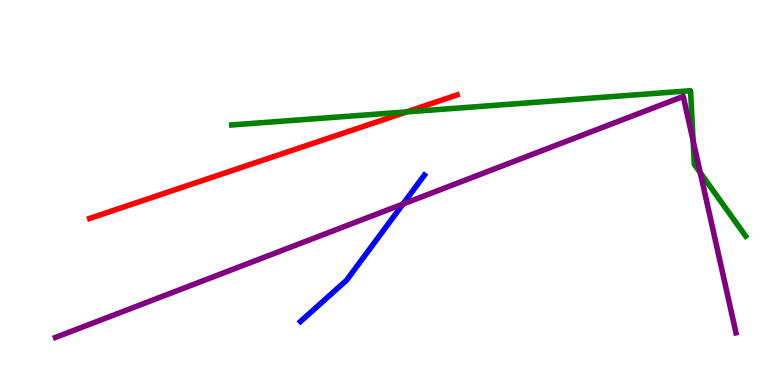[{'lines': ['blue', 'red'], 'intersections': []}, {'lines': ['green', 'red'], 'intersections': [{'x': 5.25, 'y': 7.09}]}, {'lines': ['purple', 'red'], 'intersections': []}, {'lines': ['blue', 'green'], 'intersections': []}, {'lines': ['blue', 'purple'], 'intersections': [{'x': 5.2, 'y': 4.7}]}, {'lines': ['green', 'purple'], 'intersections': [{'x': 8.94, 'y': 6.35}, {'x': 9.04, 'y': 5.52}]}]